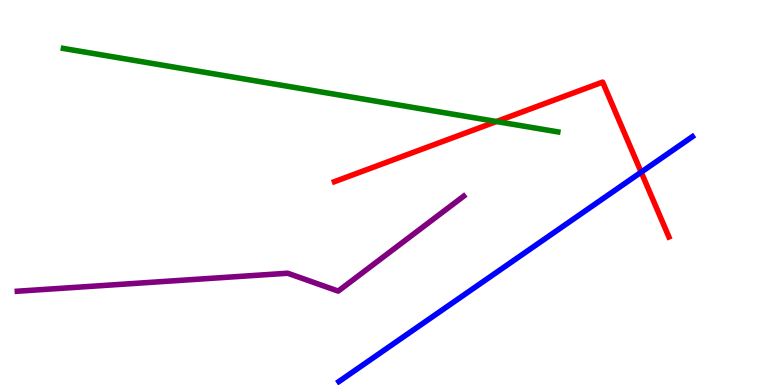[{'lines': ['blue', 'red'], 'intersections': [{'x': 8.27, 'y': 5.53}]}, {'lines': ['green', 'red'], 'intersections': [{'x': 6.41, 'y': 6.84}]}, {'lines': ['purple', 'red'], 'intersections': []}, {'lines': ['blue', 'green'], 'intersections': []}, {'lines': ['blue', 'purple'], 'intersections': []}, {'lines': ['green', 'purple'], 'intersections': []}]